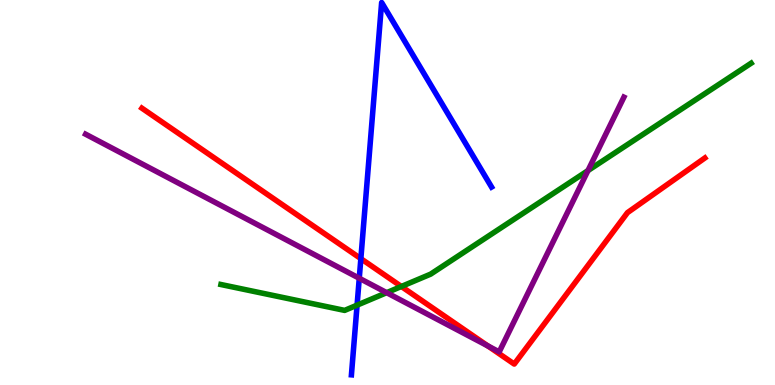[{'lines': ['blue', 'red'], 'intersections': [{'x': 4.66, 'y': 3.28}]}, {'lines': ['green', 'red'], 'intersections': [{'x': 5.18, 'y': 2.56}]}, {'lines': ['purple', 'red'], 'intersections': [{'x': 6.3, 'y': 1.01}]}, {'lines': ['blue', 'green'], 'intersections': [{'x': 4.61, 'y': 2.07}]}, {'lines': ['blue', 'purple'], 'intersections': [{'x': 4.64, 'y': 2.77}]}, {'lines': ['green', 'purple'], 'intersections': [{'x': 4.99, 'y': 2.4}, {'x': 7.59, 'y': 5.57}]}]